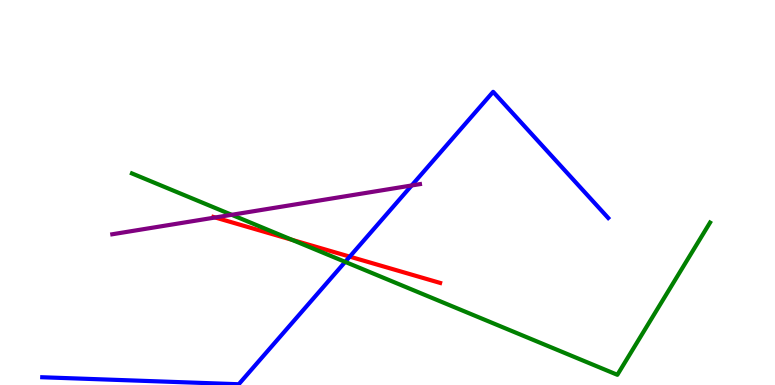[{'lines': ['blue', 'red'], 'intersections': [{'x': 4.51, 'y': 3.33}]}, {'lines': ['green', 'red'], 'intersections': [{'x': 3.77, 'y': 3.77}]}, {'lines': ['purple', 'red'], 'intersections': [{'x': 2.78, 'y': 4.35}]}, {'lines': ['blue', 'green'], 'intersections': [{'x': 4.45, 'y': 3.2}]}, {'lines': ['blue', 'purple'], 'intersections': [{'x': 5.31, 'y': 5.18}]}, {'lines': ['green', 'purple'], 'intersections': [{'x': 2.99, 'y': 4.42}]}]